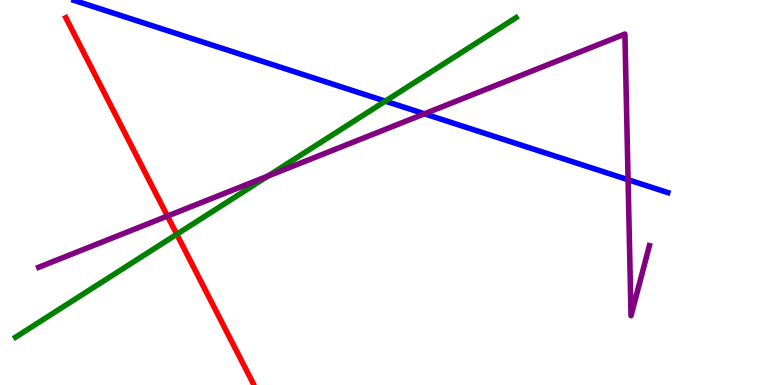[{'lines': ['blue', 'red'], 'intersections': []}, {'lines': ['green', 'red'], 'intersections': [{'x': 2.28, 'y': 3.91}]}, {'lines': ['purple', 'red'], 'intersections': [{'x': 2.16, 'y': 4.39}]}, {'lines': ['blue', 'green'], 'intersections': [{'x': 4.97, 'y': 7.37}]}, {'lines': ['blue', 'purple'], 'intersections': [{'x': 5.48, 'y': 7.04}, {'x': 8.1, 'y': 5.33}]}, {'lines': ['green', 'purple'], 'intersections': [{'x': 3.46, 'y': 5.43}]}]